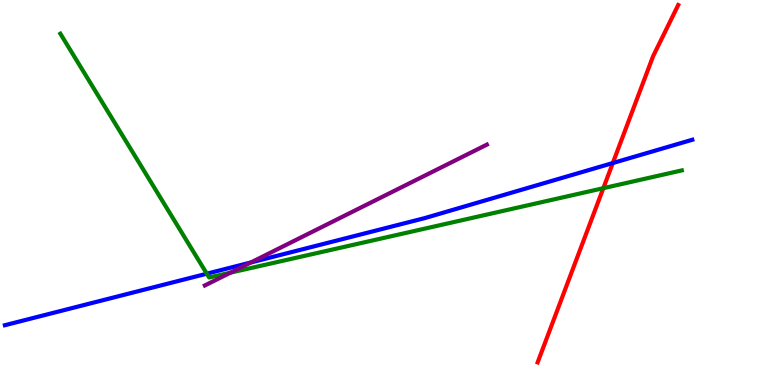[{'lines': ['blue', 'red'], 'intersections': [{'x': 7.91, 'y': 5.77}]}, {'lines': ['green', 'red'], 'intersections': [{'x': 7.78, 'y': 5.11}]}, {'lines': ['purple', 'red'], 'intersections': []}, {'lines': ['blue', 'green'], 'intersections': [{'x': 2.67, 'y': 2.89}]}, {'lines': ['blue', 'purple'], 'intersections': [{'x': 3.24, 'y': 3.18}]}, {'lines': ['green', 'purple'], 'intersections': [{'x': 2.97, 'y': 2.92}]}]